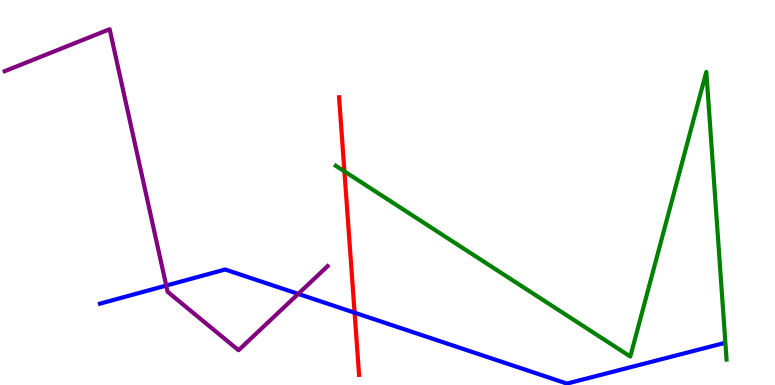[{'lines': ['blue', 'red'], 'intersections': [{'x': 4.58, 'y': 1.88}]}, {'lines': ['green', 'red'], 'intersections': [{'x': 4.44, 'y': 5.55}]}, {'lines': ['purple', 'red'], 'intersections': []}, {'lines': ['blue', 'green'], 'intersections': []}, {'lines': ['blue', 'purple'], 'intersections': [{'x': 2.15, 'y': 2.58}, {'x': 3.85, 'y': 2.37}]}, {'lines': ['green', 'purple'], 'intersections': []}]